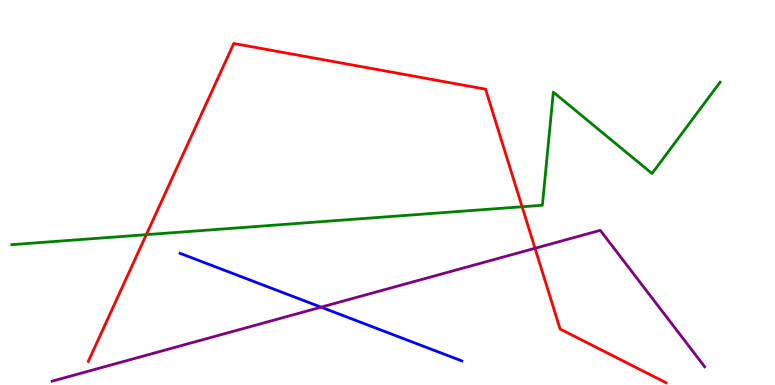[{'lines': ['blue', 'red'], 'intersections': []}, {'lines': ['green', 'red'], 'intersections': [{'x': 1.89, 'y': 3.9}, {'x': 6.74, 'y': 4.63}]}, {'lines': ['purple', 'red'], 'intersections': [{'x': 6.9, 'y': 3.55}]}, {'lines': ['blue', 'green'], 'intersections': []}, {'lines': ['blue', 'purple'], 'intersections': [{'x': 4.14, 'y': 2.02}]}, {'lines': ['green', 'purple'], 'intersections': []}]